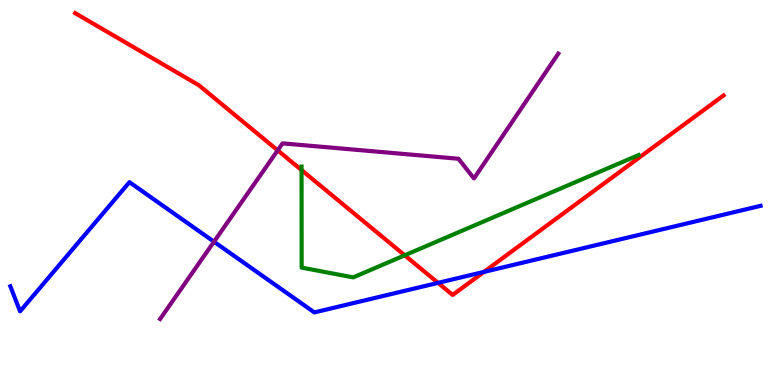[{'lines': ['blue', 'red'], 'intersections': [{'x': 5.65, 'y': 2.65}, {'x': 6.24, 'y': 2.94}]}, {'lines': ['green', 'red'], 'intersections': [{'x': 3.89, 'y': 5.58}, {'x': 5.22, 'y': 3.37}]}, {'lines': ['purple', 'red'], 'intersections': [{'x': 3.58, 'y': 6.09}]}, {'lines': ['blue', 'green'], 'intersections': []}, {'lines': ['blue', 'purple'], 'intersections': [{'x': 2.76, 'y': 3.72}]}, {'lines': ['green', 'purple'], 'intersections': []}]